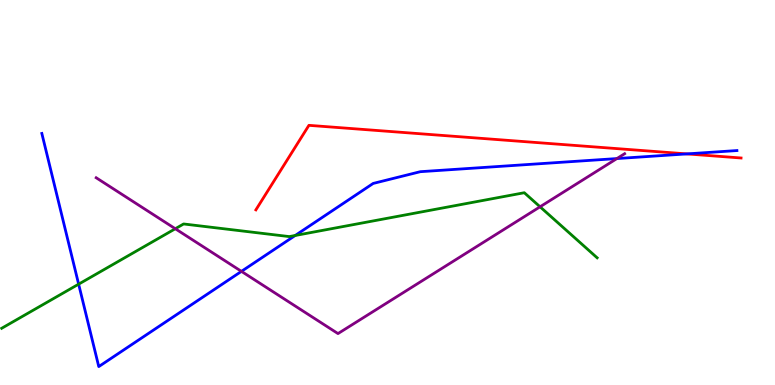[{'lines': ['blue', 'red'], 'intersections': [{'x': 8.86, 'y': 6.0}]}, {'lines': ['green', 'red'], 'intersections': []}, {'lines': ['purple', 'red'], 'intersections': []}, {'lines': ['blue', 'green'], 'intersections': [{'x': 1.01, 'y': 2.62}, {'x': 3.81, 'y': 3.88}]}, {'lines': ['blue', 'purple'], 'intersections': [{'x': 3.12, 'y': 2.95}, {'x': 7.96, 'y': 5.88}]}, {'lines': ['green', 'purple'], 'intersections': [{'x': 2.26, 'y': 4.06}, {'x': 6.97, 'y': 4.63}]}]